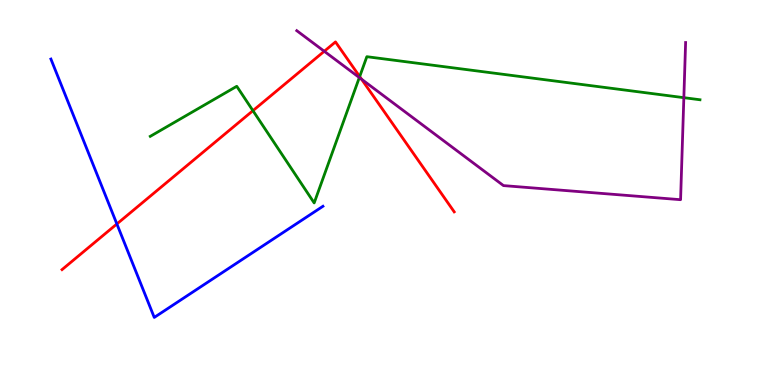[{'lines': ['blue', 'red'], 'intersections': [{'x': 1.51, 'y': 4.18}]}, {'lines': ['green', 'red'], 'intersections': [{'x': 3.26, 'y': 7.13}, {'x': 4.64, 'y': 8.01}]}, {'lines': ['purple', 'red'], 'intersections': [{'x': 4.18, 'y': 8.67}, {'x': 4.67, 'y': 7.94}]}, {'lines': ['blue', 'green'], 'intersections': []}, {'lines': ['blue', 'purple'], 'intersections': []}, {'lines': ['green', 'purple'], 'intersections': [{'x': 4.64, 'y': 7.99}, {'x': 8.82, 'y': 7.46}]}]